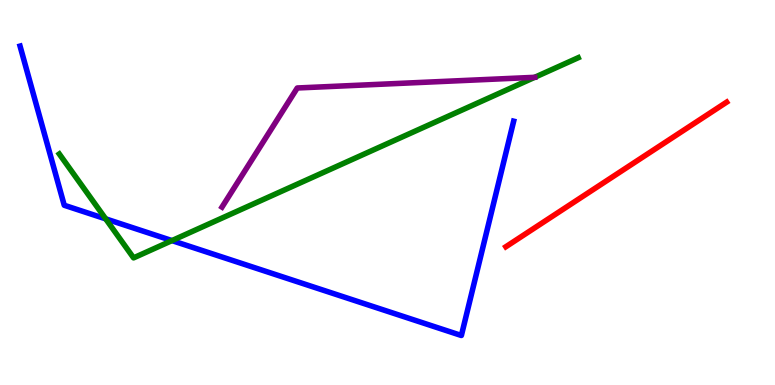[{'lines': ['blue', 'red'], 'intersections': []}, {'lines': ['green', 'red'], 'intersections': []}, {'lines': ['purple', 'red'], 'intersections': []}, {'lines': ['blue', 'green'], 'intersections': [{'x': 1.36, 'y': 4.32}, {'x': 2.22, 'y': 3.75}]}, {'lines': ['blue', 'purple'], 'intersections': []}, {'lines': ['green', 'purple'], 'intersections': [{'x': 6.9, 'y': 7.99}]}]